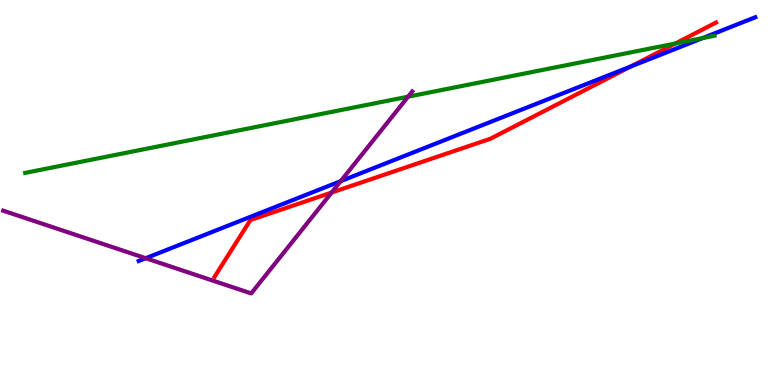[{'lines': ['blue', 'red'], 'intersections': [{'x': 8.14, 'y': 8.27}]}, {'lines': ['green', 'red'], 'intersections': [{'x': 8.71, 'y': 8.87}]}, {'lines': ['purple', 'red'], 'intersections': [{'x': 4.28, 'y': 5.0}]}, {'lines': ['blue', 'green'], 'intersections': [{'x': 9.07, 'y': 9.01}]}, {'lines': ['blue', 'purple'], 'intersections': [{'x': 1.88, 'y': 3.29}, {'x': 4.4, 'y': 5.3}]}, {'lines': ['green', 'purple'], 'intersections': [{'x': 5.27, 'y': 7.49}]}]